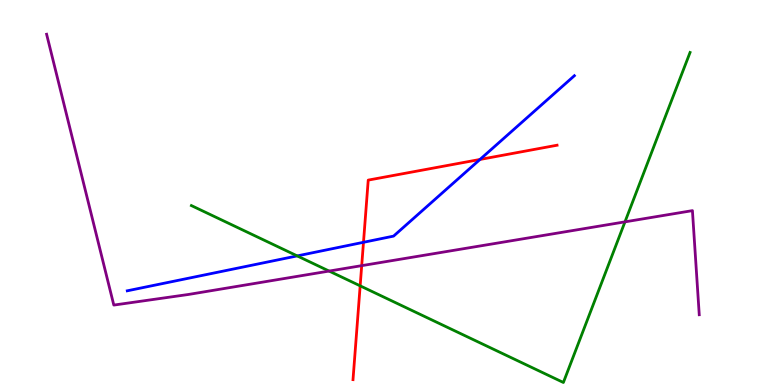[{'lines': ['blue', 'red'], 'intersections': [{'x': 4.69, 'y': 3.71}, {'x': 6.19, 'y': 5.86}]}, {'lines': ['green', 'red'], 'intersections': [{'x': 4.65, 'y': 2.58}]}, {'lines': ['purple', 'red'], 'intersections': [{'x': 4.67, 'y': 3.1}]}, {'lines': ['blue', 'green'], 'intersections': [{'x': 3.84, 'y': 3.35}]}, {'lines': ['blue', 'purple'], 'intersections': []}, {'lines': ['green', 'purple'], 'intersections': [{'x': 4.25, 'y': 2.96}, {'x': 8.06, 'y': 4.24}]}]